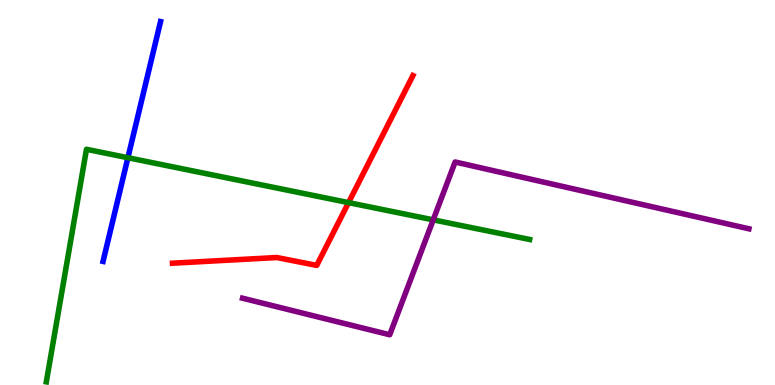[{'lines': ['blue', 'red'], 'intersections': []}, {'lines': ['green', 'red'], 'intersections': [{'x': 4.5, 'y': 4.74}]}, {'lines': ['purple', 'red'], 'intersections': []}, {'lines': ['blue', 'green'], 'intersections': [{'x': 1.65, 'y': 5.9}]}, {'lines': ['blue', 'purple'], 'intersections': []}, {'lines': ['green', 'purple'], 'intersections': [{'x': 5.59, 'y': 4.29}]}]